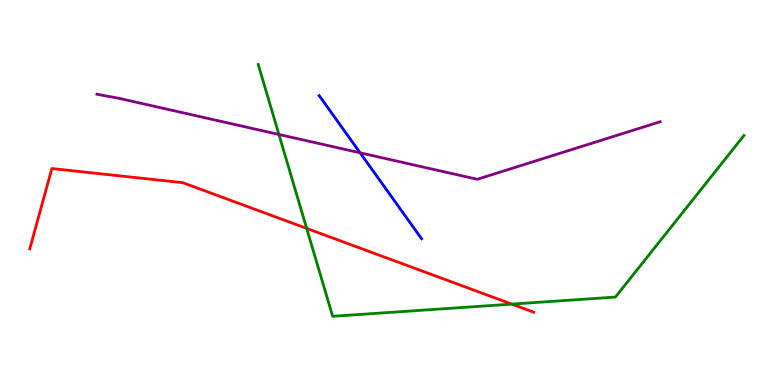[{'lines': ['blue', 'red'], 'intersections': []}, {'lines': ['green', 'red'], 'intersections': [{'x': 3.96, 'y': 4.07}, {'x': 6.6, 'y': 2.1}]}, {'lines': ['purple', 'red'], 'intersections': []}, {'lines': ['blue', 'green'], 'intersections': []}, {'lines': ['blue', 'purple'], 'intersections': [{'x': 4.65, 'y': 6.03}]}, {'lines': ['green', 'purple'], 'intersections': [{'x': 3.6, 'y': 6.51}]}]